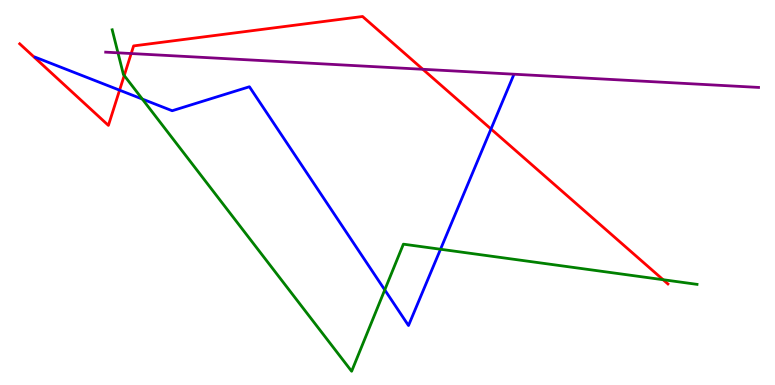[{'lines': ['blue', 'red'], 'intersections': [{'x': 1.54, 'y': 7.66}, {'x': 6.34, 'y': 6.65}]}, {'lines': ['green', 'red'], 'intersections': [{'x': 1.6, 'y': 8.04}, {'x': 8.56, 'y': 2.73}]}, {'lines': ['purple', 'red'], 'intersections': [{'x': 1.69, 'y': 8.61}, {'x': 5.46, 'y': 8.2}]}, {'lines': ['blue', 'green'], 'intersections': [{'x': 1.84, 'y': 7.43}, {'x': 4.96, 'y': 2.47}, {'x': 5.68, 'y': 3.53}]}, {'lines': ['blue', 'purple'], 'intersections': []}, {'lines': ['green', 'purple'], 'intersections': [{'x': 1.52, 'y': 8.63}]}]